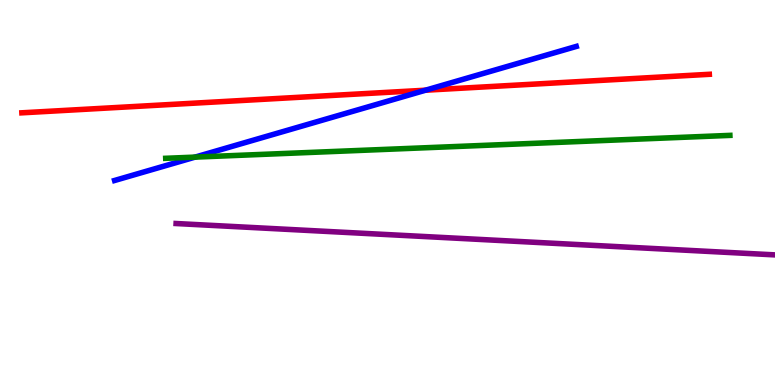[{'lines': ['blue', 'red'], 'intersections': [{'x': 5.49, 'y': 7.66}]}, {'lines': ['green', 'red'], 'intersections': []}, {'lines': ['purple', 'red'], 'intersections': []}, {'lines': ['blue', 'green'], 'intersections': [{'x': 2.52, 'y': 5.92}]}, {'lines': ['blue', 'purple'], 'intersections': []}, {'lines': ['green', 'purple'], 'intersections': []}]